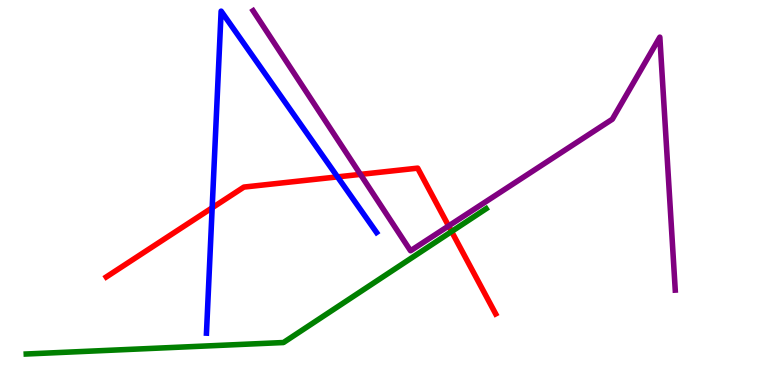[{'lines': ['blue', 'red'], 'intersections': [{'x': 2.74, 'y': 4.6}, {'x': 4.36, 'y': 5.41}]}, {'lines': ['green', 'red'], 'intersections': [{'x': 5.83, 'y': 3.99}]}, {'lines': ['purple', 'red'], 'intersections': [{'x': 4.65, 'y': 5.47}, {'x': 5.79, 'y': 4.13}]}, {'lines': ['blue', 'green'], 'intersections': []}, {'lines': ['blue', 'purple'], 'intersections': []}, {'lines': ['green', 'purple'], 'intersections': []}]